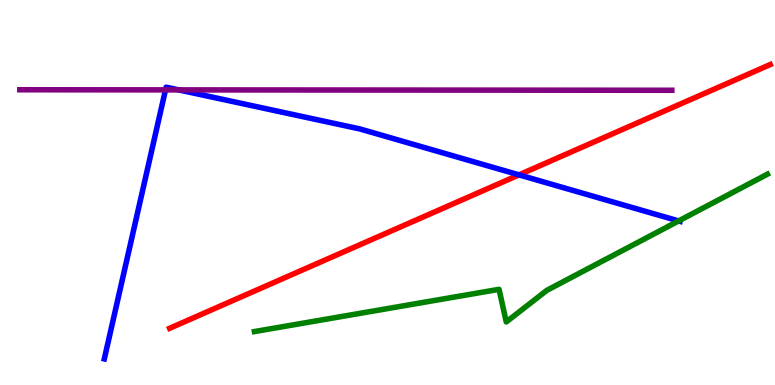[{'lines': ['blue', 'red'], 'intersections': [{'x': 6.7, 'y': 5.46}]}, {'lines': ['green', 'red'], 'intersections': []}, {'lines': ['purple', 'red'], 'intersections': []}, {'lines': ['blue', 'green'], 'intersections': [{'x': 8.76, 'y': 4.26}]}, {'lines': ['blue', 'purple'], 'intersections': [{'x': 2.14, 'y': 7.67}, {'x': 2.31, 'y': 7.67}]}, {'lines': ['green', 'purple'], 'intersections': []}]